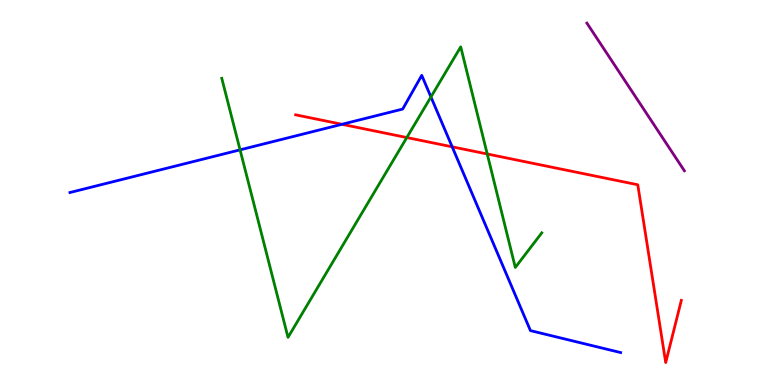[{'lines': ['blue', 'red'], 'intersections': [{'x': 4.41, 'y': 6.77}, {'x': 5.83, 'y': 6.19}]}, {'lines': ['green', 'red'], 'intersections': [{'x': 5.25, 'y': 6.43}, {'x': 6.29, 'y': 6.0}]}, {'lines': ['purple', 'red'], 'intersections': []}, {'lines': ['blue', 'green'], 'intersections': [{'x': 3.1, 'y': 6.11}, {'x': 5.56, 'y': 7.48}]}, {'lines': ['blue', 'purple'], 'intersections': []}, {'lines': ['green', 'purple'], 'intersections': []}]